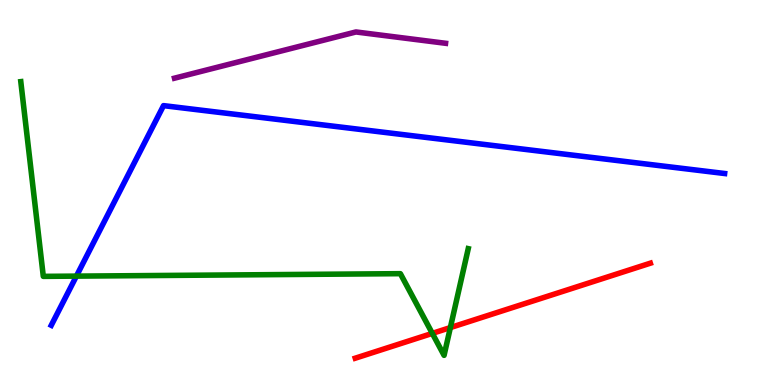[{'lines': ['blue', 'red'], 'intersections': []}, {'lines': ['green', 'red'], 'intersections': [{'x': 5.58, 'y': 1.34}, {'x': 5.81, 'y': 1.49}]}, {'lines': ['purple', 'red'], 'intersections': []}, {'lines': ['blue', 'green'], 'intersections': [{'x': 0.986, 'y': 2.83}]}, {'lines': ['blue', 'purple'], 'intersections': []}, {'lines': ['green', 'purple'], 'intersections': []}]